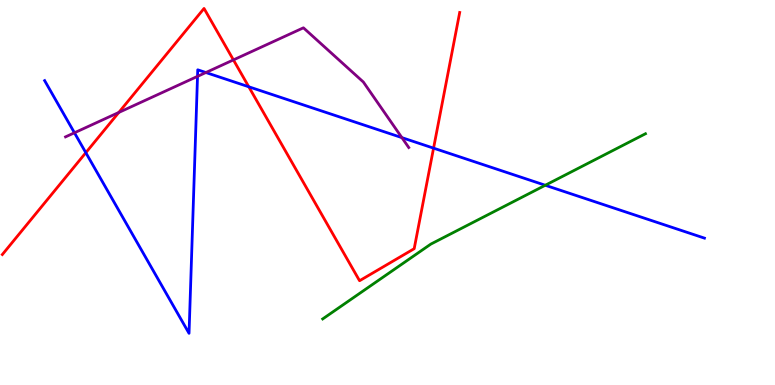[{'lines': ['blue', 'red'], 'intersections': [{'x': 1.11, 'y': 6.03}, {'x': 3.21, 'y': 7.75}, {'x': 5.59, 'y': 6.15}]}, {'lines': ['green', 'red'], 'intersections': []}, {'lines': ['purple', 'red'], 'intersections': [{'x': 1.53, 'y': 7.08}, {'x': 3.01, 'y': 8.44}]}, {'lines': ['blue', 'green'], 'intersections': [{'x': 7.04, 'y': 5.19}]}, {'lines': ['blue', 'purple'], 'intersections': [{'x': 0.961, 'y': 6.55}, {'x': 2.55, 'y': 8.02}, {'x': 2.66, 'y': 8.12}, {'x': 5.19, 'y': 6.43}]}, {'lines': ['green', 'purple'], 'intersections': []}]